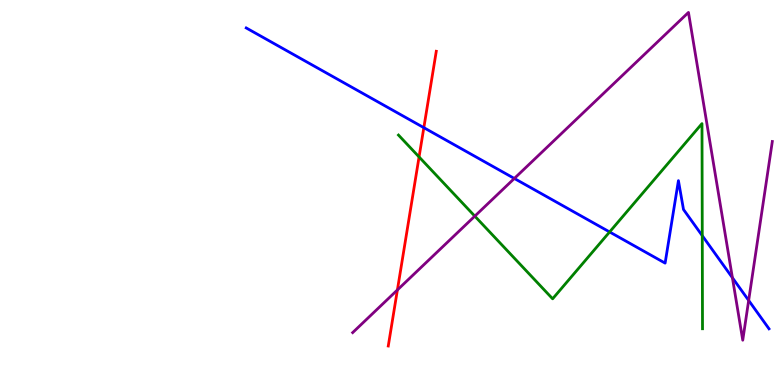[{'lines': ['blue', 'red'], 'intersections': [{'x': 5.47, 'y': 6.68}]}, {'lines': ['green', 'red'], 'intersections': [{'x': 5.41, 'y': 5.92}]}, {'lines': ['purple', 'red'], 'intersections': [{'x': 5.13, 'y': 2.47}]}, {'lines': ['blue', 'green'], 'intersections': [{'x': 7.87, 'y': 3.98}, {'x': 9.06, 'y': 3.88}]}, {'lines': ['blue', 'purple'], 'intersections': [{'x': 6.64, 'y': 5.36}, {'x': 9.45, 'y': 2.79}, {'x': 9.66, 'y': 2.2}]}, {'lines': ['green', 'purple'], 'intersections': [{'x': 6.13, 'y': 4.39}]}]